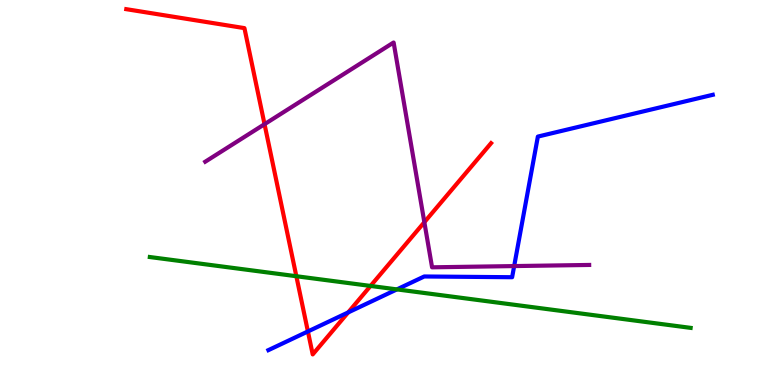[{'lines': ['blue', 'red'], 'intersections': [{'x': 3.97, 'y': 1.39}, {'x': 4.49, 'y': 1.88}]}, {'lines': ['green', 'red'], 'intersections': [{'x': 3.82, 'y': 2.83}, {'x': 4.78, 'y': 2.57}]}, {'lines': ['purple', 'red'], 'intersections': [{'x': 3.41, 'y': 6.77}, {'x': 5.48, 'y': 4.23}]}, {'lines': ['blue', 'green'], 'intersections': [{'x': 5.12, 'y': 2.48}]}, {'lines': ['blue', 'purple'], 'intersections': [{'x': 6.63, 'y': 3.09}]}, {'lines': ['green', 'purple'], 'intersections': []}]